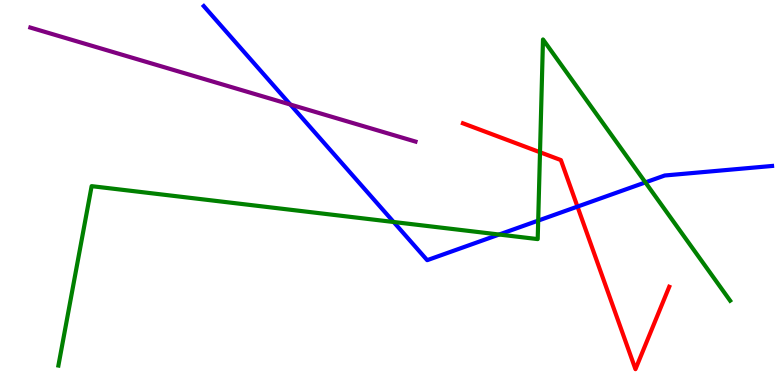[{'lines': ['blue', 'red'], 'intersections': [{'x': 7.45, 'y': 4.63}]}, {'lines': ['green', 'red'], 'intersections': [{'x': 6.97, 'y': 6.05}]}, {'lines': ['purple', 'red'], 'intersections': []}, {'lines': ['blue', 'green'], 'intersections': [{'x': 5.08, 'y': 4.23}, {'x': 6.44, 'y': 3.91}, {'x': 6.94, 'y': 4.27}, {'x': 8.33, 'y': 5.26}]}, {'lines': ['blue', 'purple'], 'intersections': [{'x': 3.75, 'y': 7.29}]}, {'lines': ['green', 'purple'], 'intersections': []}]